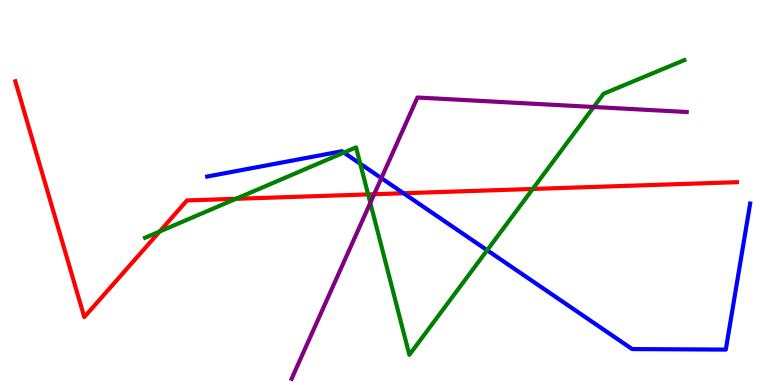[{'lines': ['blue', 'red'], 'intersections': [{'x': 5.21, 'y': 4.98}]}, {'lines': ['green', 'red'], 'intersections': [{'x': 2.06, 'y': 3.99}, {'x': 3.05, 'y': 4.84}, {'x': 4.75, 'y': 4.95}, {'x': 6.87, 'y': 5.09}]}, {'lines': ['purple', 'red'], 'intersections': [{'x': 4.83, 'y': 4.96}]}, {'lines': ['blue', 'green'], 'intersections': [{'x': 4.44, 'y': 6.04}, {'x': 4.65, 'y': 5.75}, {'x': 6.29, 'y': 3.5}]}, {'lines': ['blue', 'purple'], 'intersections': [{'x': 4.92, 'y': 5.37}]}, {'lines': ['green', 'purple'], 'intersections': [{'x': 4.78, 'y': 4.73}, {'x': 7.66, 'y': 7.22}]}]